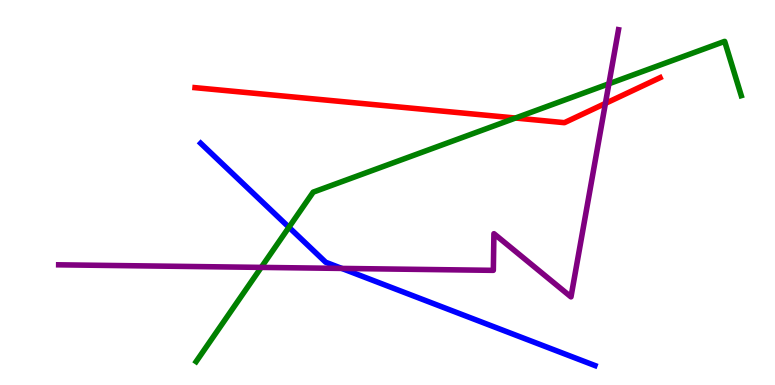[{'lines': ['blue', 'red'], 'intersections': []}, {'lines': ['green', 'red'], 'intersections': [{'x': 6.65, 'y': 6.93}]}, {'lines': ['purple', 'red'], 'intersections': [{'x': 7.81, 'y': 7.31}]}, {'lines': ['blue', 'green'], 'intersections': [{'x': 3.73, 'y': 4.1}]}, {'lines': ['blue', 'purple'], 'intersections': [{'x': 4.41, 'y': 3.03}]}, {'lines': ['green', 'purple'], 'intersections': [{'x': 3.37, 'y': 3.05}, {'x': 7.86, 'y': 7.82}]}]